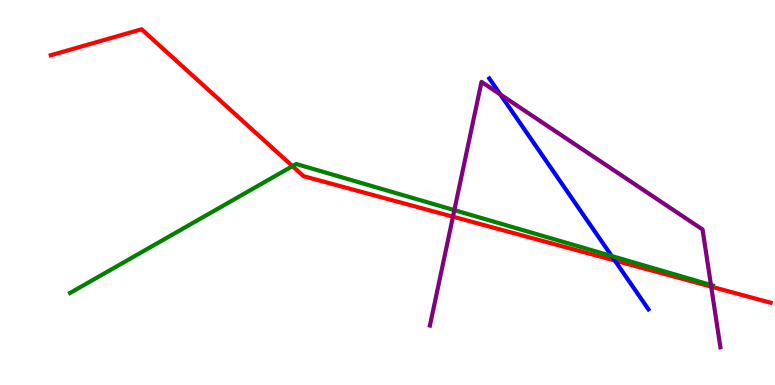[{'lines': ['blue', 'red'], 'intersections': [{'x': 7.93, 'y': 3.23}]}, {'lines': ['green', 'red'], 'intersections': [{'x': 3.77, 'y': 5.68}]}, {'lines': ['purple', 'red'], 'intersections': [{'x': 5.84, 'y': 4.37}, {'x': 9.18, 'y': 2.55}]}, {'lines': ['blue', 'green'], 'intersections': [{'x': 7.89, 'y': 3.35}]}, {'lines': ['blue', 'purple'], 'intersections': [{'x': 6.46, 'y': 7.55}]}, {'lines': ['green', 'purple'], 'intersections': [{'x': 5.86, 'y': 4.54}, {'x': 9.17, 'y': 2.6}]}]